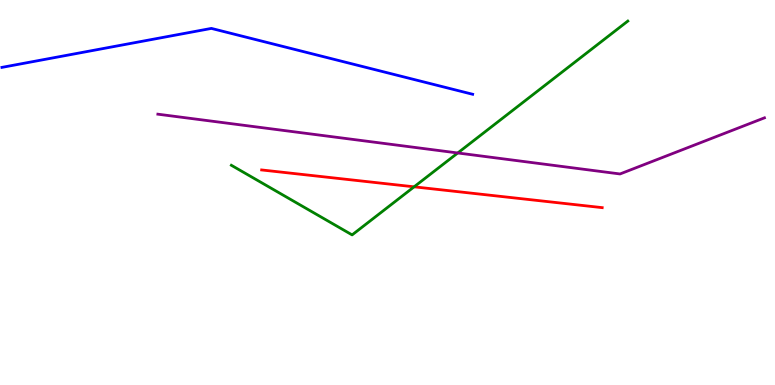[{'lines': ['blue', 'red'], 'intersections': []}, {'lines': ['green', 'red'], 'intersections': [{'x': 5.34, 'y': 5.15}]}, {'lines': ['purple', 'red'], 'intersections': []}, {'lines': ['blue', 'green'], 'intersections': []}, {'lines': ['blue', 'purple'], 'intersections': []}, {'lines': ['green', 'purple'], 'intersections': [{'x': 5.91, 'y': 6.03}]}]